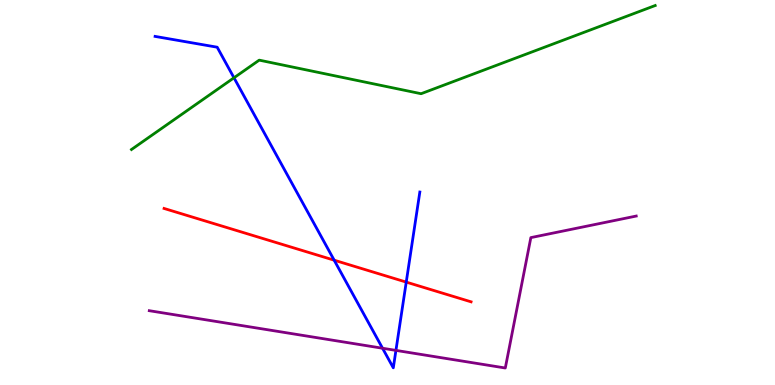[{'lines': ['blue', 'red'], 'intersections': [{'x': 4.31, 'y': 3.24}, {'x': 5.24, 'y': 2.67}]}, {'lines': ['green', 'red'], 'intersections': []}, {'lines': ['purple', 'red'], 'intersections': []}, {'lines': ['blue', 'green'], 'intersections': [{'x': 3.02, 'y': 7.98}]}, {'lines': ['blue', 'purple'], 'intersections': [{'x': 4.94, 'y': 0.955}, {'x': 5.11, 'y': 0.899}]}, {'lines': ['green', 'purple'], 'intersections': []}]